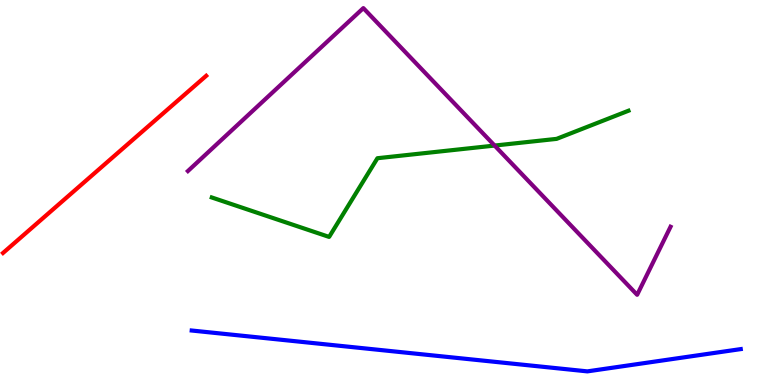[{'lines': ['blue', 'red'], 'intersections': []}, {'lines': ['green', 'red'], 'intersections': []}, {'lines': ['purple', 'red'], 'intersections': []}, {'lines': ['blue', 'green'], 'intersections': []}, {'lines': ['blue', 'purple'], 'intersections': []}, {'lines': ['green', 'purple'], 'intersections': [{'x': 6.38, 'y': 6.22}]}]